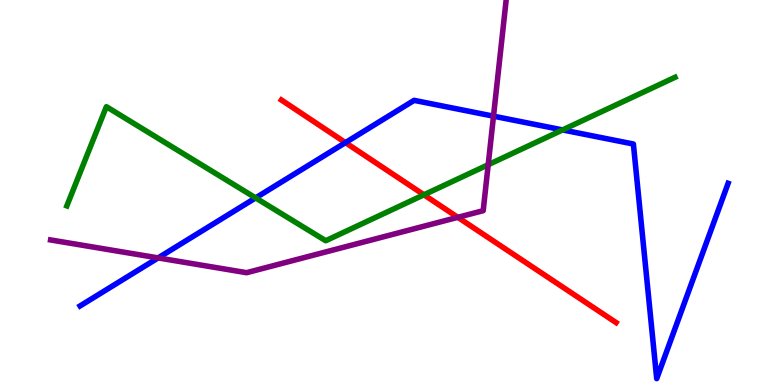[{'lines': ['blue', 'red'], 'intersections': [{'x': 4.46, 'y': 6.3}]}, {'lines': ['green', 'red'], 'intersections': [{'x': 5.47, 'y': 4.94}]}, {'lines': ['purple', 'red'], 'intersections': [{'x': 5.91, 'y': 4.36}]}, {'lines': ['blue', 'green'], 'intersections': [{'x': 3.3, 'y': 4.86}, {'x': 7.26, 'y': 6.63}]}, {'lines': ['blue', 'purple'], 'intersections': [{'x': 2.04, 'y': 3.3}, {'x': 6.37, 'y': 6.98}]}, {'lines': ['green', 'purple'], 'intersections': [{'x': 6.3, 'y': 5.72}]}]